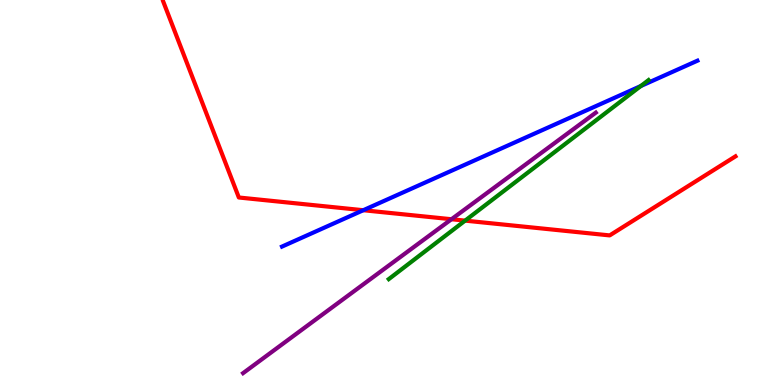[{'lines': ['blue', 'red'], 'intersections': [{'x': 4.69, 'y': 4.54}]}, {'lines': ['green', 'red'], 'intersections': [{'x': 6.0, 'y': 4.27}]}, {'lines': ['purple', 'red'], 'intersections': [{'x': 5.83, 'y': 4.31}]}, {'lines': ['blue', 'green'], 'intersections': [{'x': 8.27, 'y': 7.77}]}, {'lines': ['blue', 'purple'], 'intersections': []}, {'lines': ['green', 'purple'], 'intersections': []}]